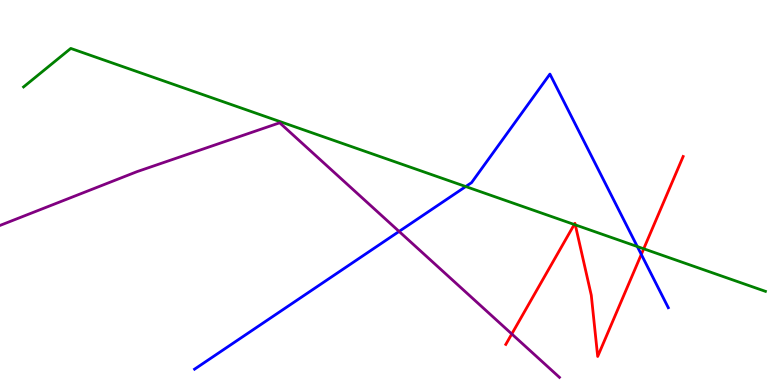[{'lines': ['blue', 'red'], 'intersections': [{'x': 8.27, 'y': 3.39}]}, {'lines': ['green', 'red'], 'intersections': [{'x': 7.41, 'y': 4.17}, {'x': 7.42, 'y': 4.16}, {'x': 8.31, 'y': 3.54}]}, {'lines': ['purple', 'red'], 'intersections': [{'x': 6.6, 'y': 1.33}]}, {'lines': ['blue', 'green'], 'intersections': [{'x': 6.01, 'y': 5.15}, {'x': 8.22, 'y': 3.6}]}, {'lines': ['blue', 'purple'], 'intersections': [{'x': 5.15, 'y': 3.99}]}, {'lines': ['green', 'purple'], 'intersections': []}]